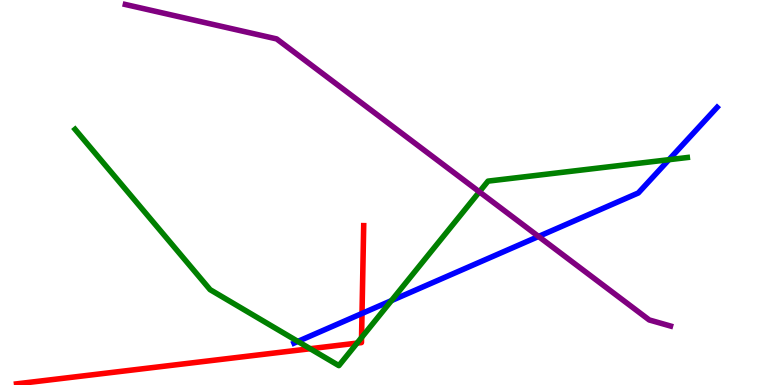[{'lines': ['blue', 'red'], 'intersections': [{'x': 4.67, 'y': 1.86}]}, {'lines': ['green', 'red'], 'intersections': [{'x': 4.0, 'y': 0.942}, {'x': 4.61, 'y': 1.09}, {'x': 4.67, 'y': 1.23}]}, {'lines': ['purple', 'red'], 'intersections': []}, {'lines': ['blue', 'green'], 'intersections': [{'x': 3.84, 'y': 1.13}, {'x': 5.05, 'y': 2.19}, {'x': 8.63, 'y': 5.85}]}, {'lines': ['blue', 'purple'], 'intersections': [{'x': 6.95, 'y': 3.86}]}, {'lines': ['green', 'purple'], 'intersections': [{'x': 6.19, 'y': 5.02}]}]